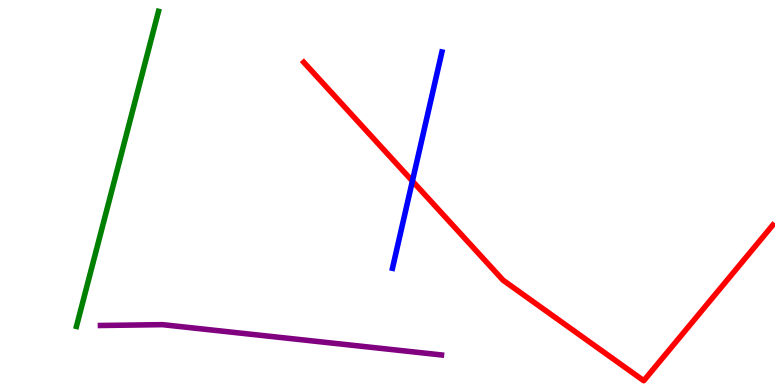[{'lines': ['blue', 'red'], 'intersections': [{'x': 5.32, 'y': 5.3}]}, {'lines': ['green', 'red'], 'intersections': []}, {'lines': ['purple', 'red'], 'intersections': []}, {'lines': ['blue', 'green'], 'intersections': []}, {'lines': ['blue', 'purple'], 'intersections': []}, {'lines': ['green', 'purple'], 'intersections': []}]